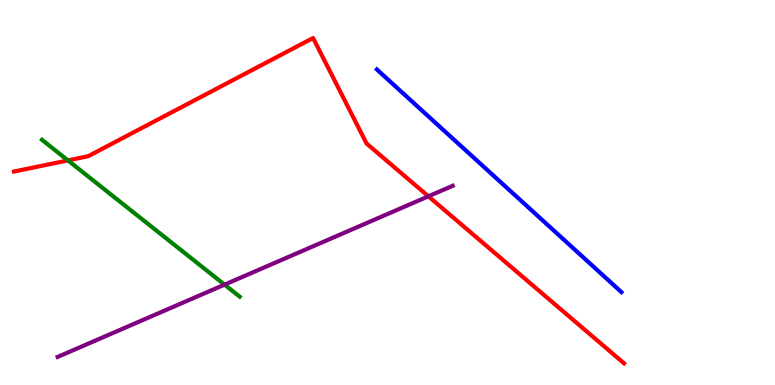[{'lines': ['blue', 'red'], 'intersections': []}, {'lines': ['green', 'red'], 'intersections': [{'x': 0.877, 'y': 5.83}]}, {'lines': ['purple', 'red'], 'intersections': [{'x': 5.53, 'y': 4.9}]}, {'lines': ['blue', 'green'], 'intersections': []}, {'lines': ['blue', 'purple'], 'intersections': []}, {'lines': ['green', 'purple'], 'intersections': [{'x': 2.9, 'y': 2.61}]}]